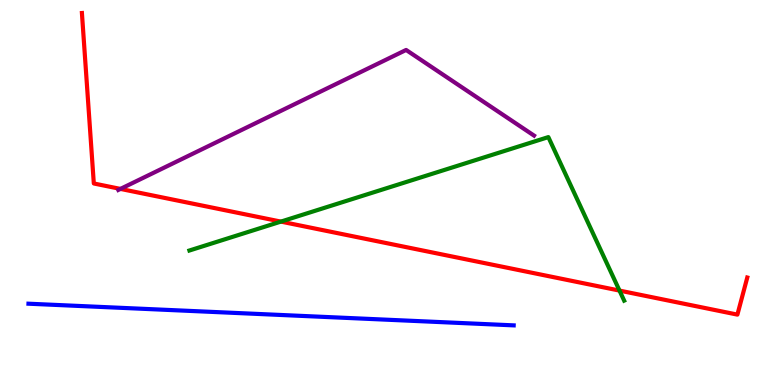[{'lines': ['blue', 'red'], 'intersections': []}, {'lines': ['green', 'red'], 'intersections': [{'x': 3.62, 'y': 4.24}, {'x': 7.99, 'y': 2.45}]}, {'lines': ['purple', 'red'], 'intersections': [{'x': 1.55, 'y': 5.09}]}, {'lines': ['blue', 'green'], 'intersections': []}, {'lines': ['blue', 'purple'], 'intersections': []}, {'lines': ['green', 'purple'], 'intersections': []}]